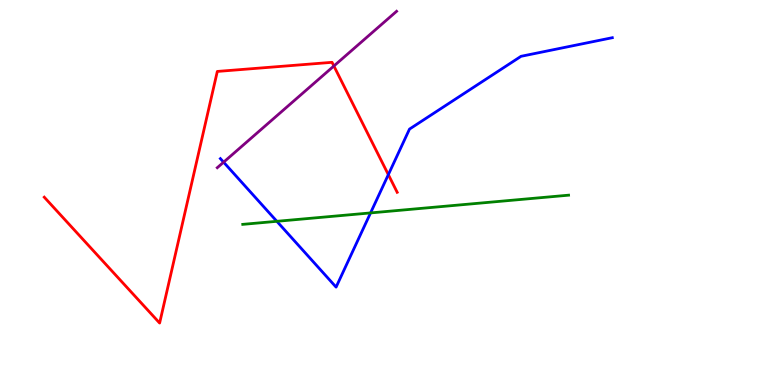[{'lines': ['blue', 'red'], 'intersections': [{'x': 5.01, 'y': 5.46}]}, {'lines': ['green', 'red'], 'intersections': []}, {'lines': ['purple', 'red'], 'intersections': [{'x': 4.31, 'y': 8.29}]}, {'lines': ['blue', 'green'], 'intersections': [{'x': 3.57, 'y': 4.25}, {'x': 4.78, 'y': 4.47}]}, {'lines': ['blue', 'purple'], 'intersections': [{'x': 2.89, 'y': 5.79}]}, {'lines': ['green', 'purple'], 'intersections': []}]